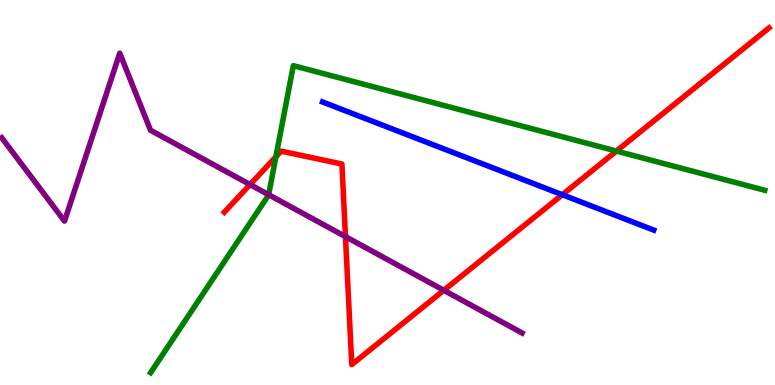[{'lines': ['blue', 'red'], 'intersections': [{'x': 7.26, 'y': 4.94}]}, {'lines': ['green', 'red'], 'intersections': [{'x': 3.56, 'y': 5.93}, {'x': 7.95, 'y': 6.08}]}, {'lines': ['purple', 'red'], 'intersections': [{'x': 3.23, 'y': 5.21}, {'x': 4.46, 'y': 3.85}, {'x': 5.73, 'y': 2.46}]}, {'lines': ['blue', 'green'], 'intersections': []}, {'lines': ['blue', 'purple'], 'intersections': []}, {'lines': ['green', 'purple'], 'intersections': [{'x': 3.47, 'y': 4.94}]}]